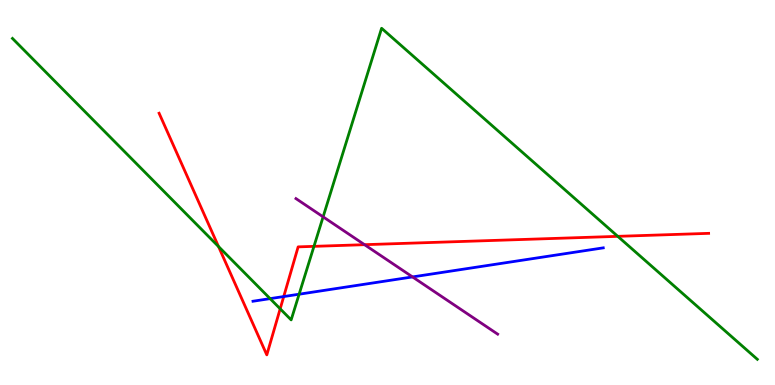[{'lines': ['blue', 'red'], 'intersections': [{'x': 3.66, 'y': 2.3}]}, {'lines': ['green', 'red'], 'intersections': [{'x': 2.82, 'y': 3.6}, {'x': 3.62, 'y': 1.98}, {'x': 4.05, 'y': 3.6}, {'x': 7.97, 'y': 3.86}]}, {'lines': ['purple', 'red'], 'intersections': [{'x': 4.7, 'y': 3.64}]}, {'lines': ['blue', 'green'], 'intersections': [{'x': 3.49, 'y': 2.24}, {'x': 3.86, 'y': 2.36}]}, {'lines': ['blue', 'purple'], 'intersections': [{'x': 5.32, 'y': 2.81}]}, {'lines': ['green', 'purple'], 'intersections': [{'x': 4.17, 'y': 4.37}]}]